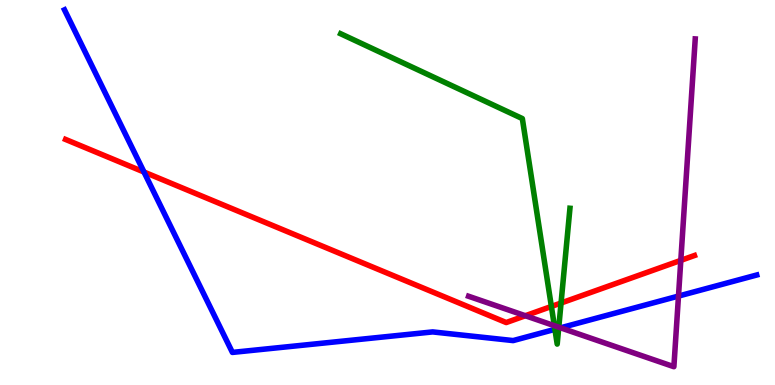[{'lines': ['blue', 'red'], 'intersections': [{'x': 1.86, 'y': 5.53}]}, {'lines': ['green', 'red'], 'intersections': [{'x': 7.11, 'y': 2.04}, {'x': 7.24, 'y': 2.13}]}, {'lines': ['purple', 'red'], 'intersections': [{'x': 6.78, 'y': 1.8}, {'x': 8.78, 'y': 3.24}]}, {'lines': ['blue', 'green'], 'intersections': [{'x': 7.16, 'y': 1.45}, {'x': 7.21, 'y': 1.47}]}, {'lines': ['blue', 'purple'], 'intersections': [{'x': 7.23, 'y': 1.49}, {'x': 8.75, 'y': 2.31}]}, {'lines': ['green', 'purple'], 'intersections': [{'x': 7.15, 'y': 1.54}, {'x': 7.21, 'y': 1.5}]}]